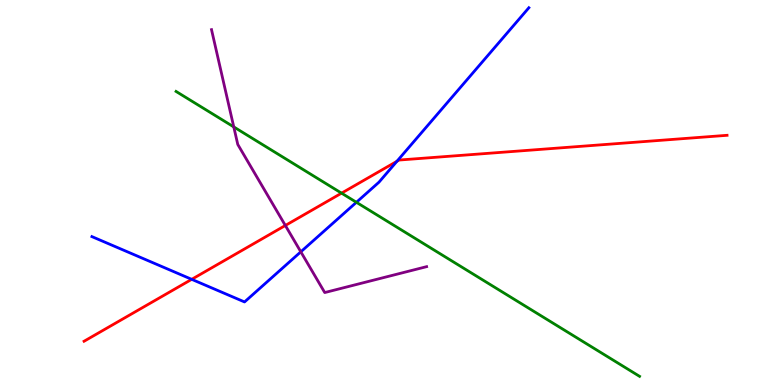[{'lines': ['blue', 'red'], 'intersections': [{'x': 2.47, 'y': 2.74}, {'x': 5.12, 'y': 5.81}]}, {'lines': ['green', 'red'], 'intersections': [{'x': 4.41, 'y': 4.98}]}, {'lines': ['purple', 'red'], 'intersections': [{'x': 3.68, 'y': 4.14}]}, {'lines': ['blue', 'green'], 'intersections': [{'x': 4.6, 'y': 4.75}]}, {'lines': ['blue', 'purple'], 'intersections': [{'x': 3.88, 'y': 3.46}]}, {'lines': ['green', 'purple'], 'intersections': [{'x': 3.02, 'y': 6.7}]}]